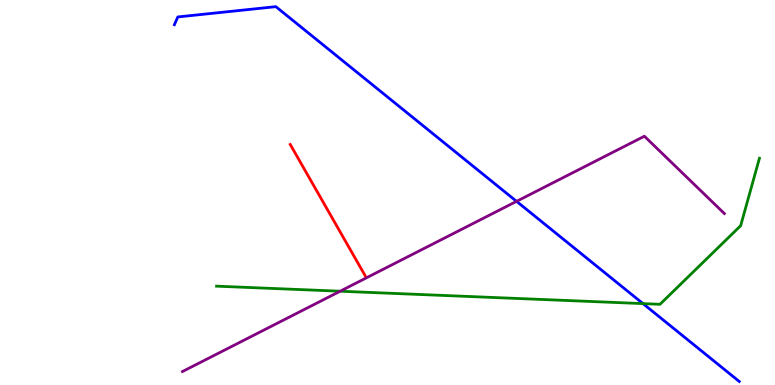[{'lines': ['blue', 'red'], 'intersections': []}, {'lines': ['green', 'red'], 'intersections': []}, {'lines': ['purple', 'red'], 'intersections': []}, {'lines': ['blue', 'green'], 'intersections': [{'x': 8.3, 'y': 2.11}]}, {'lines': ['blue', 'purple'], 'intersections': [{'x': 6.67, 'y': 4.77}]}, {'lines': ['green', 'purple'], 'intersections': [{'x': 4.39, 'y': 2.44}]}]